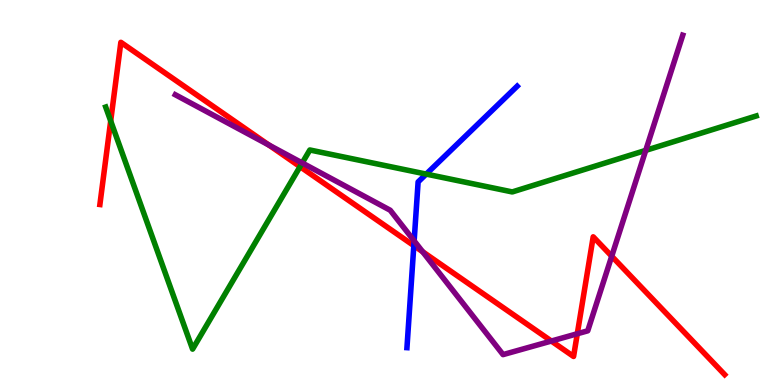[{'lines': ['blue', 'red'], 'intersections': [{'x': 5.34, 'y': 3.62}]}, {'lines': ['green', 'red'], 'intersections': [{'x': 1.43, 'y': 6.86}, {'x': 3.87, 'y': 5.67}]}, {'lines': ['purple', 'red'], 'intersections': [{'x': 3.47, 'y': 6.23}, {'x': 5.45, 'y': 3.46}, {'x': 7.11, 'y': 1.14}, {'x': 7.45, 'y': 1.33}, {'x': 7.89, 'y': 3.34}]}, {'lines': ['blue', 'green'], 'intersections': [{'x': 5.5, 'y': 5.48}]}, {'lines': ['blue', 'purple'], 'intersections': [{'x': 5.34, 'y': 3.74}]}, {'lines': ['green', 'purple'], 'intersections': [{'x': 3.9, 'y': 5.77}, {'x': 8.33, 'y': 6.09}]}]